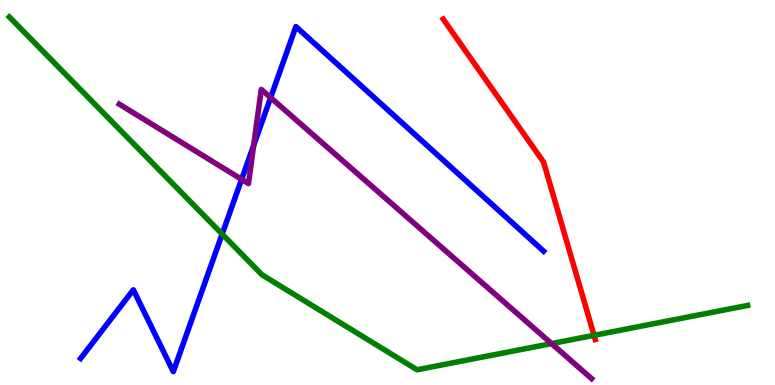[{'lines': ['blue', 'red'], 'intersections': []}, {'lines': ['green', 'red'], 'intersections': [{'x': 7.67, 'y': 1.29}]}, {'lines': ['purple', 'red'], 'intersections': []}, {'lines': ['blue', 'green'], 'intersections': [{'x': 2.87, 'y': 3.92}]}, {'lines': ['blue', 'purple'], 'intersections': [{'x': 3.12, 'y': 5.34}, {'x': 3.27, 'y': 6.22}, {'x': 3.49, 'y': 7.46}]}, {'lines': ['green', 'purple'], 'intersections': [{'x': 7.12, 'y': 1.08}]}]